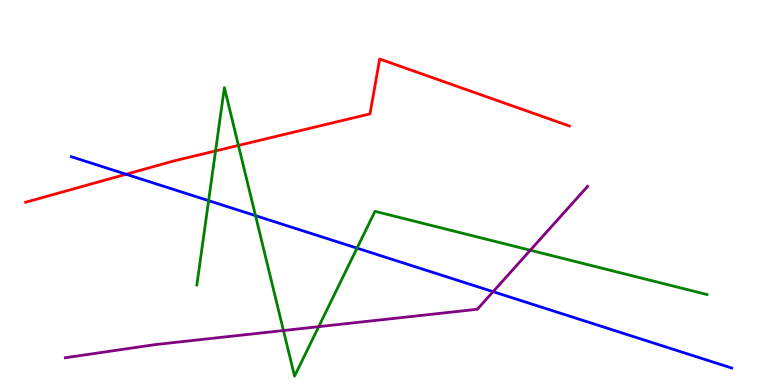[{'lines': ['blue', 'red'], 'intersections': [{'x': 1.63, 'y': 5.47}]}, {'lines': ['green', 'red'], 'intersections': [{'x': 2.78, 'y': 6.08}, {'x': 3.08, 'y': 6.22}]}, {'lines': ['purple', 'red'], 'intersections': []}, {'lines': ['blue', 'green'], 'intersections': [{'x': 2.69, 'y': 4.79}, {'x': 3.3, 'y': 4.4}, {'x': 4.61, 'y': 3.55}]}, {'lines': ['blue', 'purple'], 'intersections': [{'x': 6.36, 'y': 2.42}]}, {'lines': ['green', 'purple'], 'intersections': [{'x': 3.66, 'y': 1.41}, {'x': 4.11, 'y': 1.52}, {'x': 6.84, 'y': 3.5}]}]